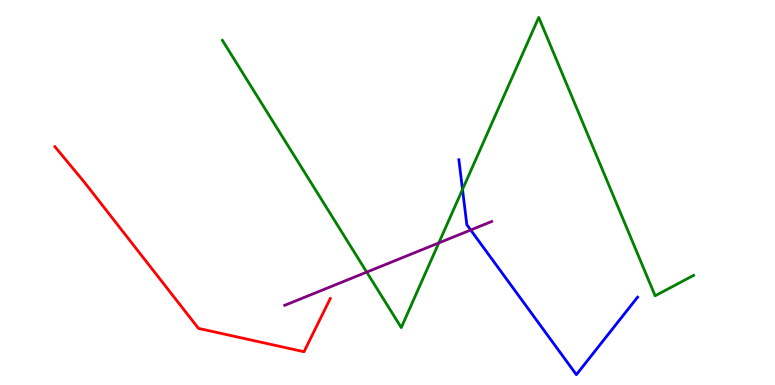[{'lines': ['blue', 'red'], 'intersections': []}, {'lines': ['green', 'red'], 'intersections': []}, {'lines': ['purple', 'red'], 'intersections': []}, {'lines': ['blue', 'green'], 'intersections': [{'x': 5.97, 'y': 5.08}]}, {'lines': ['blue', 'purple'], 'intersections': [{'x': 6.07, 'y': 4.03}]}, {'lines': ['green', 'purple'], 'intersections': [{'x': 4.73, 'y': 2.93}, {'x': 5.66, 'y': 3.69}]}]